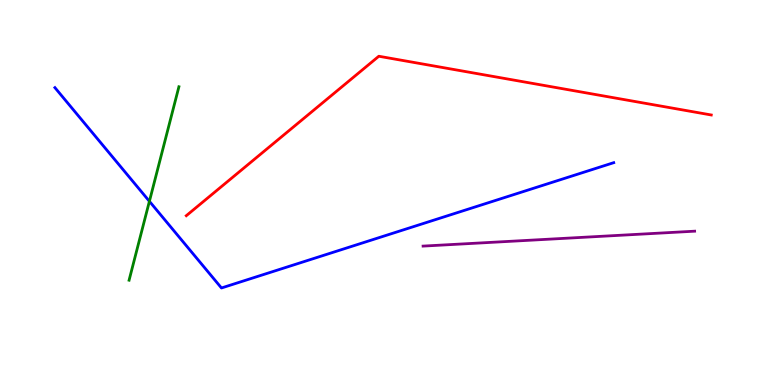[{'lines': ['blue', 'red'], 'intersections': []}, {'lines': ['green', 'red'], 'intersections': []}, {'lines': ['purple', 'red'], 'intersections': []}, {'lines': ['blue', 'green'], 'intersections': [{'x': 1.93, 'y': 4.77}]}, {'lines': ['blue', 'purple'], 'intersections': []}, {'lines': ['green', 'purple'], 'intersections': []}]